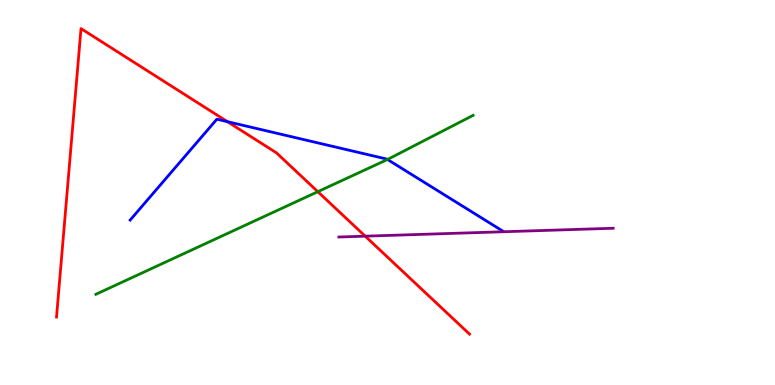[{'lines': ['blue', 'red'], 'intersections': [{'x': 2.93, 'y': 6.84}]}, {'lines': ['green', 'red'], 'intersections': [{'x': 4.1, 'y': 5.02}]}, {'lines': ['purple', 'red'], 'intersections': [{'x': 4.71, 'y': 3.87}]}, {'lines': ['blue', 'green'], 'intersections': [{'x': 5.0, 'y': 5.86}]}, {'lines': ['blue', 'purple'], 'intersections': []}, {'lines': ['green', 'purple'], 'intersections': []}]